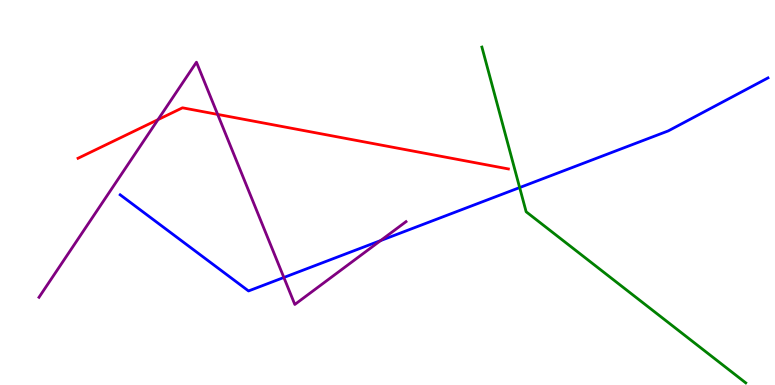[{'lines': ['blue', 'red'], 'intersections': []}, {'lines': ['green', 'red'], 'intersections': []}, {'lines': ['purple', 'red'], 'intersections': [{'x': 2.04, 'y': 6.89}, {'x': 2.81, 'y': 7.03}]}, {'lines': ['blue', 'green'], 'intersections': [{'x': 6.71, 'y': 5.13}]}, {'lines': ['blue', 'purple'], 'intersections': [{'x': 3.66, 'y': 2.79}, {'x': 4.91, 'y': 3.75}]}, {'lines': ['green', 'purple'], 'intersections': []}]